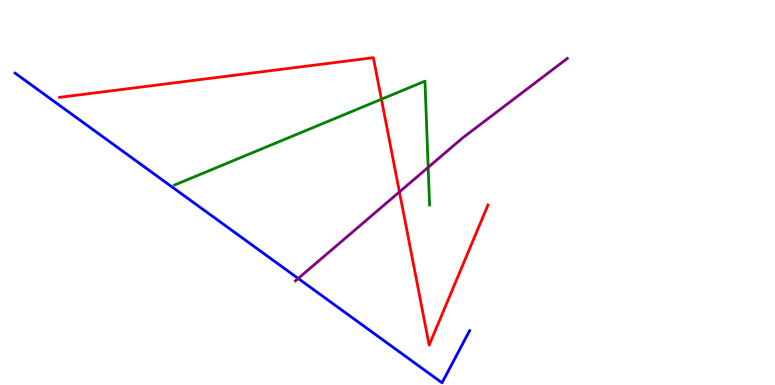[{'lines': ['blue', 'red'], 'intersections': []}, {'lines': ['green', 'red'], 'intersections': [{'x': 4.92, 'y': 7.42}]}, {'lines': ['purple', 'red'], 'intersections': [{'x': 5.15, 'y': 5.01}]}, {'lines': ['blue', 'green'], 'intersections': []}, {'lines': ['blue', 'purple'], 'intersections': [{'x': 3.85, 'y': 2.77}]}, {'lines': ['green', 'purple'], 'intersections': [{'x': 5.52, 'y': 5.65}]}]